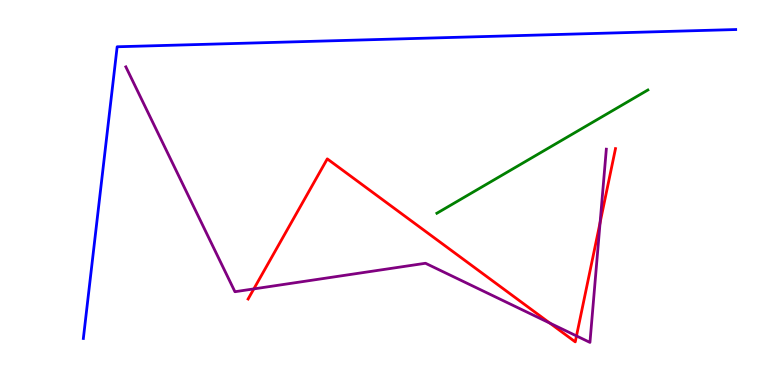[{'lines': ['blue', 'red'], 'intersections': []}, {'lines': ['green', 'red'], 'intersections': []}, {'lines': ['purple', 'red'], 'intersections': [{'x': 3.28, 'y': 2.5}, {'x': 7.09, 'y': 1.61}, {'x': 7.44, 'y': 1.27}, {'x': 7.74, 'y': 4.22}]}, {'lines': ['blue', 'green'], 'intersections': []}, {'lines': ['blue', 'purple'], 'intersections': []}, {'lines': ['green', 'purple'], 'intersections': []}]